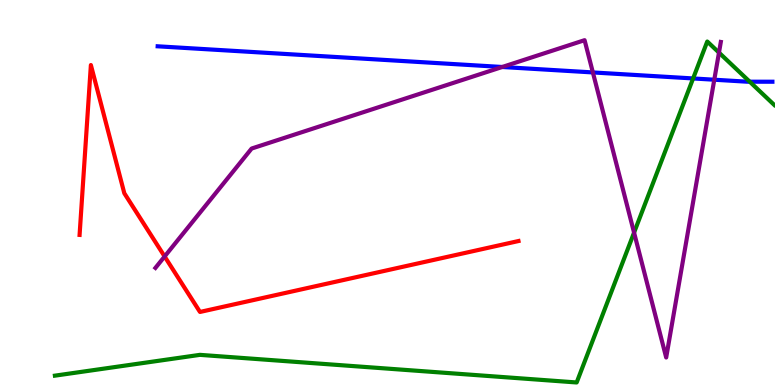[{'lines': ['blue', 'red'], 'intersections': []}, {'lines': ['green', 'red'], 'intersections': []}, {'lines': ['purple', 'red'], 'intersections': [{'x': 2.12, 'y': 3.34}]}, {'lines': ['blue', 'green'], 'intersections': [{'x': 8.94, 'y': 7.96}, {'x': 9.67, 'y': 7.88}]}, {'lines': ['blue', 'purple'], 'intersections': [{'x': 6.48, 'y': 8.26}, {'x': 7.65, 'y': 8.12}, {'x': 9.22, 'y': 7.93}]}, {'lines': ['green', 'purple'], 'intersections': [{'x': 8.18, 'y': 3.96}, {'x': 9.28, 'y': 8.63}]}]